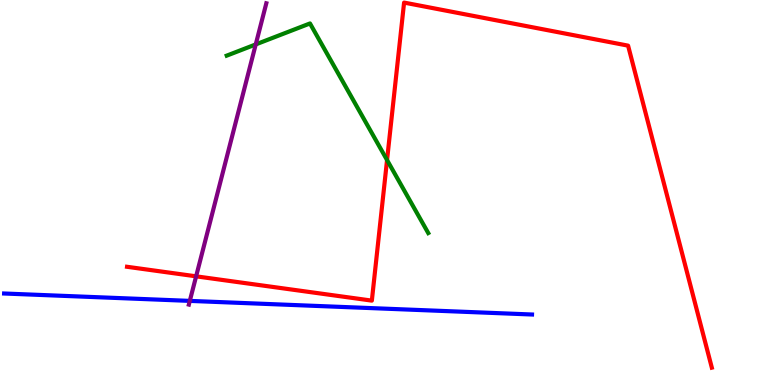[{'lines': ['blue', 'red'], 'intersections': []}, {'lines': ['green', 'red'], 'intersections': [{'x': 4.99, 'y': 5.84}]}, {'lines': ['purple', 'red'], 'intersections': [{'x': 2.53, 'y': 2.82}]}, {'lines': ['blue', 'green'], 'intersections': []}, {'lines': ['blue', 'purple'], 'intersections': [{'x': 2.45, 'y': 2.18}]}, {'lines': ['green', 'purple'], 'intersections': [{'x': 3.3, 'y': 8.85}]}]